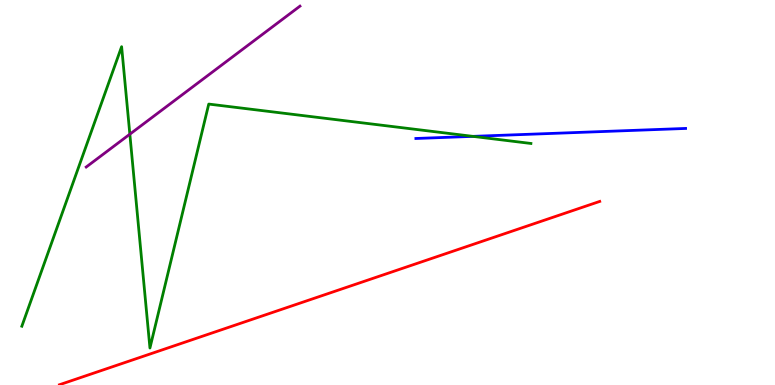[{'lines': ['blue', 'red'], 'intersections': []}, {'lines': ['green', 'red'], 'intersections': []}, {'lines': ['purple', 'red'], 'intersections': []}, {'lines': ['blue', 'green'], 'intersections': [{'x': 6.1, 'y': 6.46}]}, {'lines': ['blue', 'purple'], 'intersections': []}, {'lines': ['green', 'purple'], 'intersections': [{'x': 1.68, 'y': 6.51}]}]